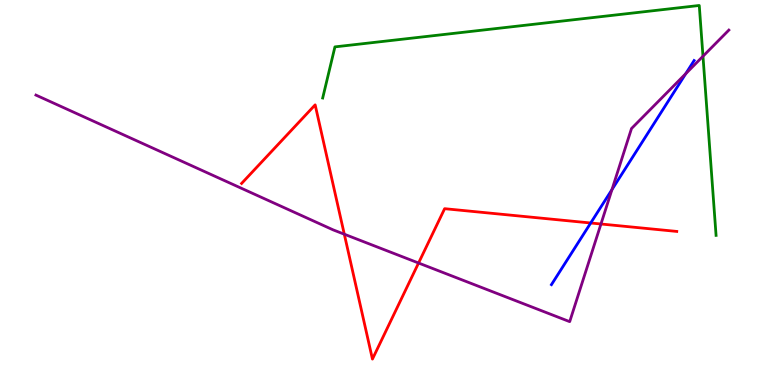[{'lines': ['blue', 'red'], 'intersections': [{'x': 7.62, 'y': 4.21}]}, {'lines': ['green', 'red'], 'intersections': []}, {'lines': ['purple', 'red'], 'intersections': [{'x': 4.44, 'y': 3.92}, {'x': 5.4, 'y': 3.17}, {'x': 7.75, 'y': 4.18}]}, {'lines': ['blue', 'green'], 'intersections': []}, {'lines': ['blue', 'purple'], 'intersections': [{'x': 7.9, 'y': 5.08}, {'x': 8.85, 'y': 8.09}]}, {'lines': ['green', 'purple'], 'intersections': [{'x': 9.07, 'y': 8.54}]}]